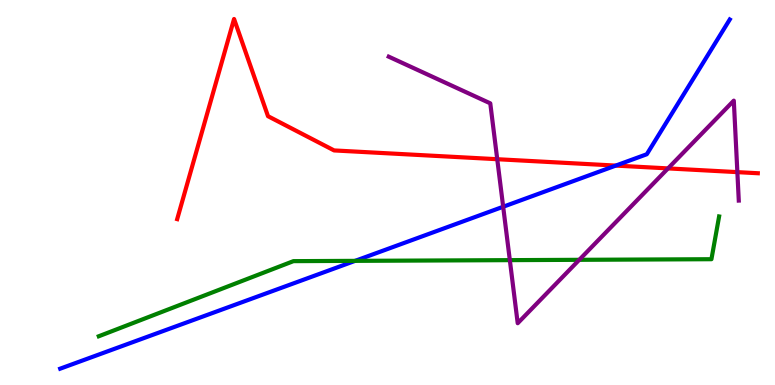[{'lines': ['blue', 'red'], 'intersections': [{'x': 7.95, 'y': 5.7}]}, {'lines': ['green', 'red'], 'intersections': []}, {'lines': ['purple', 'red'], 'intersections': [{'x': 6.42, 'y': 5.86}, {'x': 8.62, 'y': 5.63}, {'x': 9.51, 'y': 5.53}]}, {'lines': ['blue', 'green'], 'intersections': [{'x': 4.58, 'y': 3.22}]}, {'lines': ['blue', 'purple'], 'intersections': [{'x': 6.49, 'y': 4.63}]}, {'lines': ['green', 'purple'], 'intersections': [{'x': 6.58, 'y': 3.24}, {'x': 7.47, 'y': 3.25}]}]